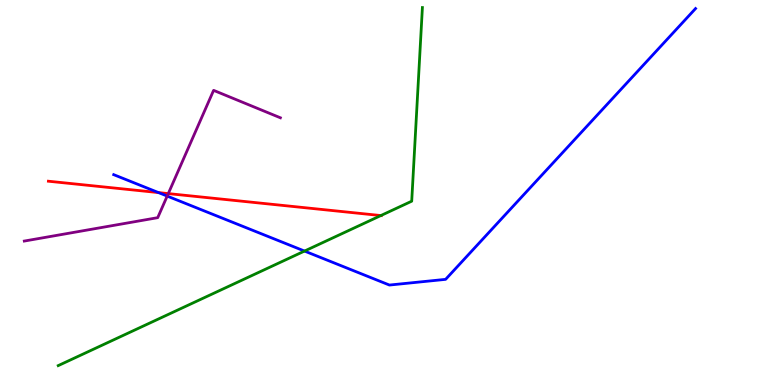[{'lines': ['blue', 'red'], 'intersections': [{'x': 2.04, 'y': 5.0}]}, {'lines': ['green', 'red'], 'intersections': [{'x': 4.91, 'y': 4.4}]}, {'lines': ['purple', 'red'], 'intersections': [{'x': 2.17, 'y': 4.97}]}, {'lines': ['blue', 'green'], 'intersections': [{'x': 3.93, 'y': 3.48}]}, {'lines': ['blue', 'purple'], 'intersections': [{'x': 2.16, 'y': 4.91}]}, {'lines': ['green', 'purple'], 'intersections': []}]